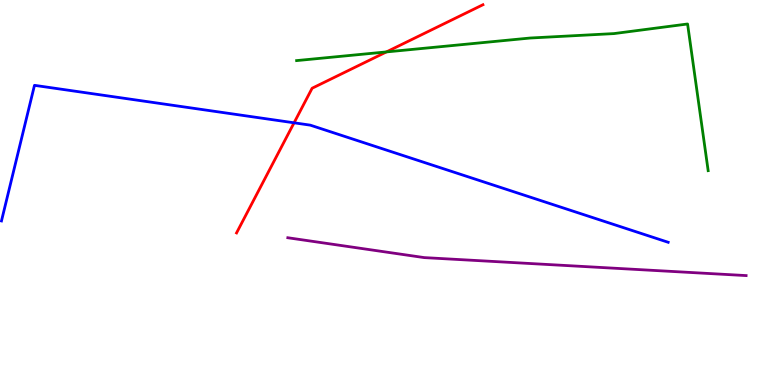[{'lines': ['blue', 'red'], 'intersections': [{'x': 3.79, 'y': 6.81}]}, {'lines': ['green', 'red'], 'intersections': [{'x': 4.99, 'y': 8.65}]}, {'lines': ['purple', 'red'], 'intersections': []}, {'lines': ['blue', 'green'], 'intersections': []}, {'lines': ['blue', 'purple'], 'intersections': []}, {'lines': ['green', 'purple'], 'intersections': []}]